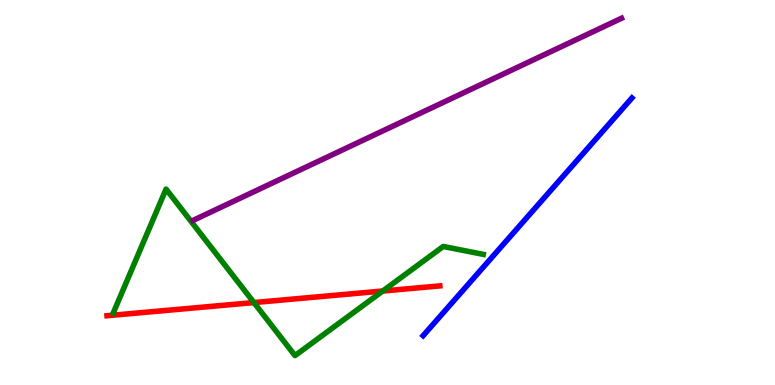[{'lines': ['blue', 'red'], 'intersections': []}, {'lines': ['green', 'red'], 'intersections': [{'x': 3.28, 'y': 2.14}, {'x': 4.94, 'y': 2.44}]}, {'lines': ['purple', 'red'], 'intersections': []}, {'lines': ['blue', 'green'], 'intersections': []}, {'lines': ['blue', 'purple'], 'intersections': []}, {'lines': ['green', 'purple'], 'intersections': []}]